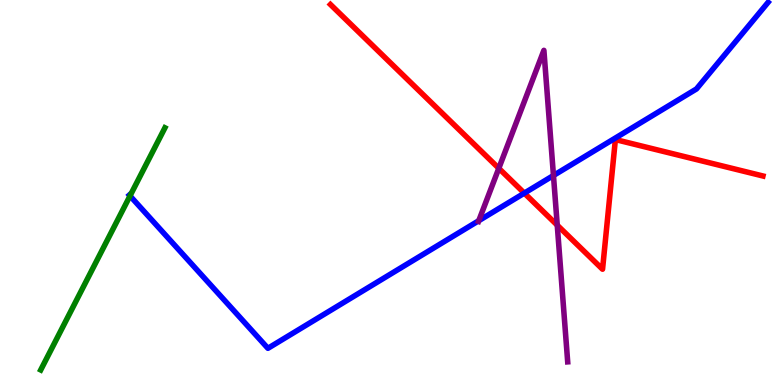[{'lines': ['blue', 'red'], 'intersections': [{'x': 6.77, 'y': 4.98}]}, {'lines': ['green', 'red'], 'intersections': []}, {'lines': ['purple', 'red'], 'intersections': [{'x': 6.44, 'y': 5.63}, {'x': 7.19, 'y': 4.15}]}, {'lines': ['blue', 'green'], 'intersections': [{'x': 1.68, 'y': 4.91}]}, {'lines': ['blue', 'purple'], 'intersections': [{'x': 6.18, 'y': 4.27}, {'x': 7.14, 'y': 5.44}]}, {'lines': ['green', 'purple'], 'intersections': []}]